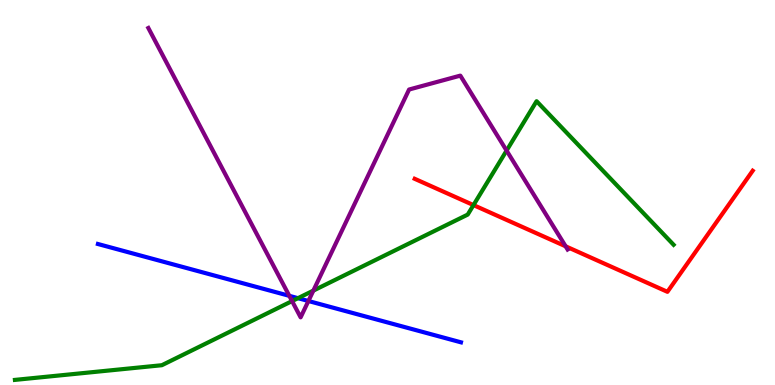[{'lines': ['blue', 'red'], 'intersections': []}, {'lines': ['green', 'red'], 'intersections': [{'x': 6.11, 'y': 4.67}]}, {'lines': ['purple', 'red'], 'intersections': [{'x': 7.3, 'y': 3.6}]}, {'lines': ['blue', 'green'], 'intersections': [{'x': 3.84, 'y': 2.26}]}, {'lines': ['blue', 'purple'], 'intersections': [{'x': 3.73, 'y': 2.32}, {'x': 3.98, 'y': 2.18}]}, {'lines': ['green', 'purple'], 'intersections': [{'x': 3.77, 'y': 2.18}, {'x': 4.04, 'y': 2.45}, {'x': 6.54, 'y': 6.09}]}]